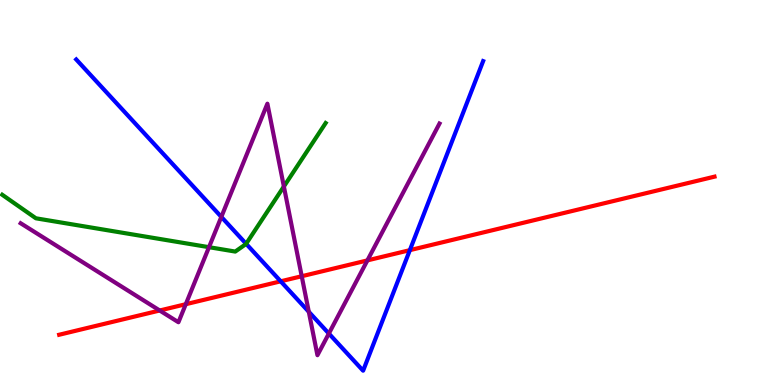[{'lines': ['blue', 'red'], 'intersections': [{'x': 3.62, 'y': 2.69}, {'x': 5.29, 'y': 3.5}]}, {'lines': ['green', 'red'], 'intersections': []}, {'lines': ['purple', 'red'], 'intersections': [{'x': 2.06, 'y': 1.94}, {'x': 2.4, 'y': 2.1}, {'x': 3.89, 'y': 2.83}, {'x': 4.74, 'y': 3.24}]}, {'lines': ['blue', 'green'], 'intersections': [{'x': 3.18, 'y': 3.67}]}, {'lines': ['blue', 'purple'], 'intersections': [{'x': 2.86, 'y': 4.37}, {'x': 3.98, 'y': 1.9}, {'x': 4.24, 'y': 1.34}]}, {'lines': ['green', 'purple'], 'intersections': [{'x': 2.7, 'y': 3.58}, {'x': 3.66, 'y': 5.16}]}]